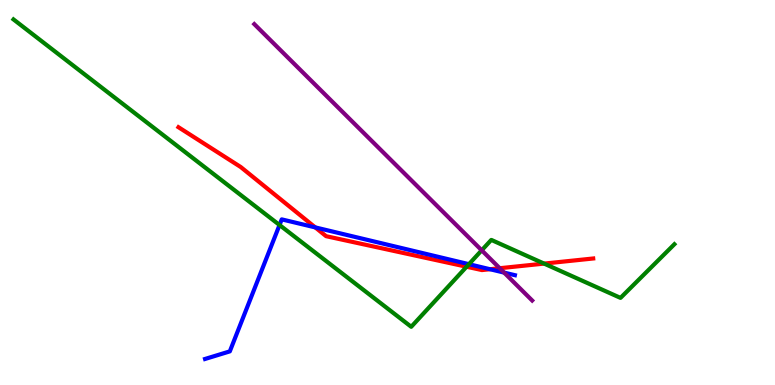[{'lines': ['blue', 'red'], 'intersections': [{'x': 4.07, 'y': 4.09}, {'x': 6.32, 'y': 3.01}]}, {'lines': ['green', 'red'], 'intersections': [{'x': 6.02, 'y': 3.07}, {'x': 7.02, 'y': 3.15}]}, {'lines': ['purple', 'red'], 'intersections': [{'x': 6.45, 'y': 3.03}]}, {'lines': ['blue', 'green'], 'intersections': [{'x': 3.61, 'y': 4.16}, {'x': 6.05, 'y': 3.14}]}, {'lines': ['blue', 'purple'], 'intersections': [{'x': 6.5, 'y': 2.92}]}, {'lines': ['green', 'purple'], 'intersections': [{'x': 6.22, 'y': 3.5}]}]